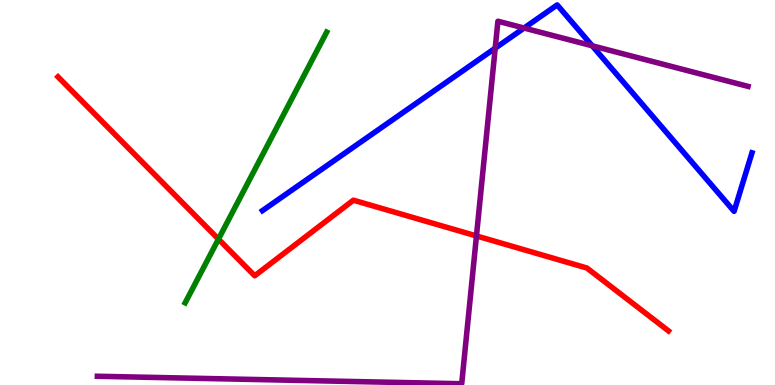[{'lines': ['blue', 'red'], 'intersections': []}, {'lines': ['green', 'red'], 'intersections': [{'x': 2.82, 'y': 3.79}]}, {'lines': ['purple', 'red'], 'intersections': [{'x': 6.15, 'y': 3.87}]}, {'lines': ['blue', 'green'], 'intersections': []}, {'lines': ['blue', 'purple'], 'intersections': [{'x': 6.39, 'y': 8.75}, {'x': 6.76, 'y': 9.27}, {'x': 7.64, 'y': 8.81}]}, {'lines': ['green', 'purple'], 'intersections': []}]